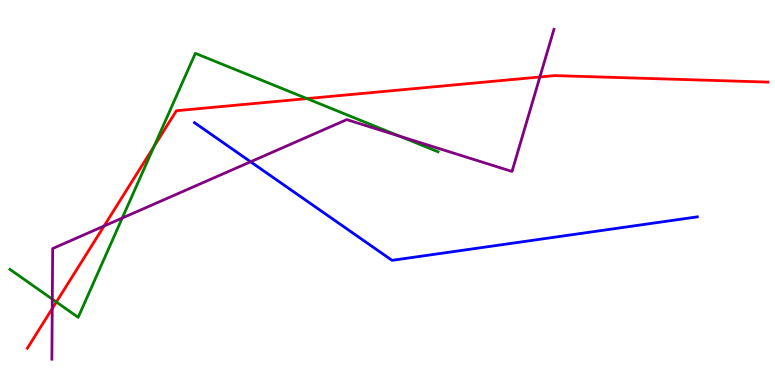[{'lines': ['blue', 'red'], 'intersections': []}, {'lines': ['green', 'red'], 'intersections': [{'x': 0.727, 'y': 2.16}, {'x': 1.99, 'y': 6.2}, {'x': 3.96, 'y': 7.44}]}, {'lines': ['purple', 'red'], 'intersections': [{'x': 0.674, 'y': 1.98}, {'x': 1.34, 'y': 4.13}, {'x': 6.97, 'y': 8.0}]}, {'lines': ['blue', 'green'], 'intersections': []}, {'lines': ['blue', 'purple'], 'intersections': [{'x': 3.23, 'y': 5.8}]}, {'lines': ['green', 'purple'], 'intersections': [{'x': 0.675, 'y': 2.23}, {'x': 1.58, 'y': 4.34}, {'x': 5.16, 'y': 6.46}]}]